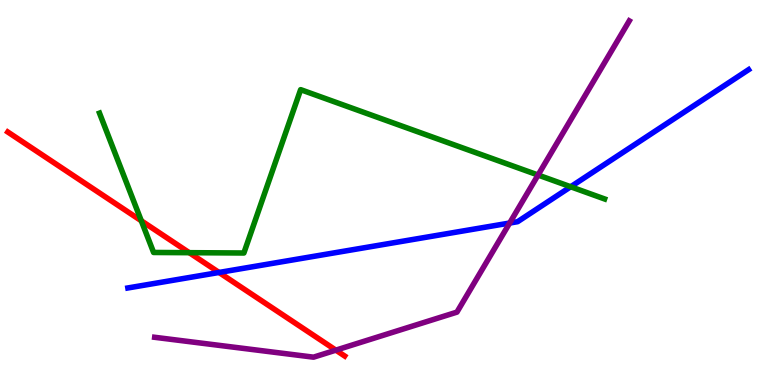[{'lines': ['blue', 'red'], 'intersections': [{'x': 2.83, 'y': 2.92}]}, {'lines': ['green', 'red'], 'intersections': [{'x': 1.82, 'y': 4.27}, {'x': 2.44, 'y': 3.44}]}, {'lines': ['purple', 'red'], 'intersections': [{'x': 4.33, 'y': 0.905}]}, {'lines': ['blue', 'green'], 'intersections': [{'x': 7.36, 'y': 5.15}]}, {'lines': ['blue', 'purple'], 'intersections': [{'x': 6.58, 'y': 4.21}]}, {'lines': ['green', 'purple'], 'intersections': [{'x': 6.94, 'y': 5.45}]}]